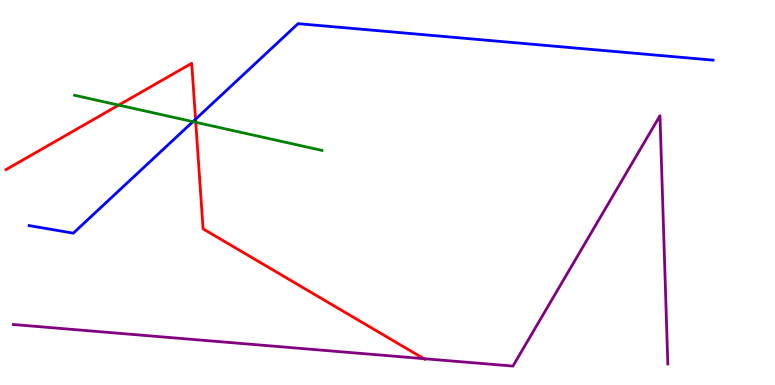[{'lines': ['blue', 'red'], 'intersections': [{'x': 2.52, 'y': 6.9}]}, {'lines': ['green', 'red'], 'intersections': [{'x': 1.53, 'y': 7.27}, {'x': 2.53, 'y': 6.82}]}, {'lines': ['purple', 'red'], 'intersections': [{'x': 5.47, 'y': 0.684}]}, {'lines': ['blue', 'green'], 'intersections': [{'x': 2.49, 'y': 6.84}]}, {'lines': ['blue', 'purple'], 'intersections': []}, {'lines': ['green', 'purple'], 'intersections': []}]